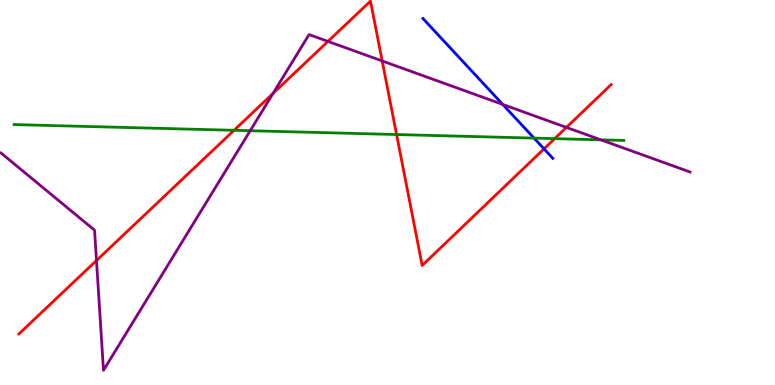[{'lines': ['blue', 'red'], 'intersections': [{'x': 7.02, 'y': 6.13}]}, {'lines': ['green', 'red'], 'intersections': [{'x': 3.02, 'y': 6.62}, {'x': 5.12, 'y': 6.51}, {'x': 7.16, 'y': 6.4}]}, {'lines': ['purple', 'red'], 'intersections': [{'x': 1.24, 'y': 3.23}, {'x': 3.52, 'y': 7.58}, {'x': 4.23, 'y': 8.92}, {'x': 4.93, 'y': 8.42}, {'x': 7.31, 'y': 6.69}]}, {'lines': ['blue', 'green'], 'intersections': [{'x': 6.89, 'y': 6.41}]}, {'lines': ['blue', 'purple'], 'intersections': [{'x': 6.49, 'y': 7.29}]}, {'lines': ['green', 'purple'], 'intersections': [{'x': 3.23, 'y': 6.6}, {'x': 7.75, 'y': 6.37}]}]